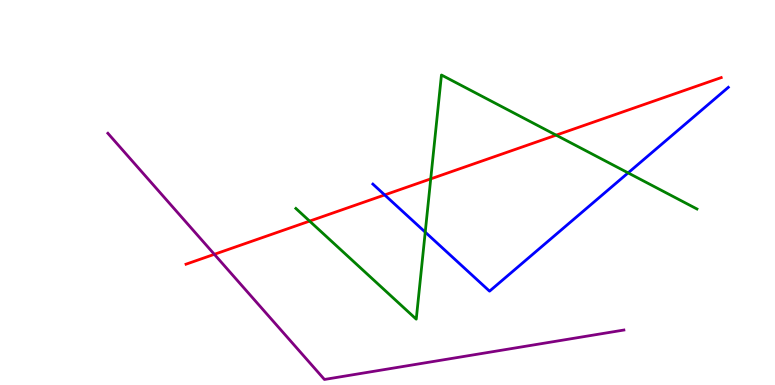[{'lines': ['blue', 'red'], 'intersections': [{'x': 4.96, 'y': 4.94}]}, {'lines': ['green', 'red'], 'intersections': [{'x': 4.0, 'y': 4.26}, {'x': 5.56, 'y': 5.35}, {'x': 7.18, 'y': 6.49}]}, {'lines': ['purple', 'red'], 'intersections': [{'x': 2.77, 'y': 3.39}]}, {'lines': ['blue', 'green'], 'intersections': [{'x': 5.49, 'y': 3.97}, {'x': 8.1, 'y': 5.51}]}, {'lines': ['blue', 'purple'], 'intersections': []}, {'lines': ['green', 'purple'], 'intersections': []}]